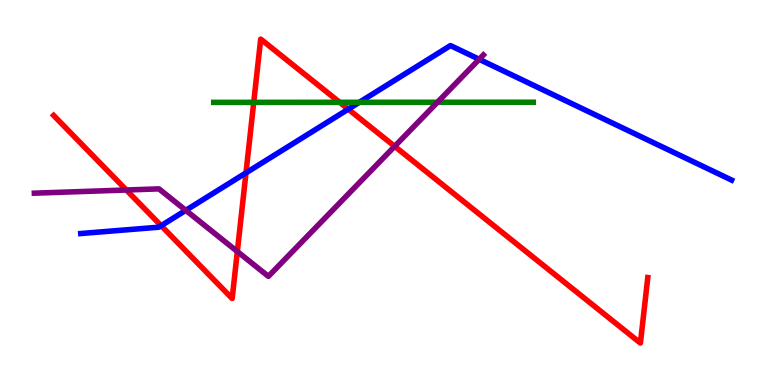[{'lines': ['blue', 'red'], 'intersections': [{'x': 2.08, 'y': 4.14}, {'x': 3.17, 'y': 5.51}, {'x': 4.49, 'y': 7.16}]}, {'lines': ['green', 'red'], 'intersections': [{'x': 3.27, 'y': 7.34}, {'x': 4.38, 'y': 7.34}]}, {'lines': ['purple', 'red'], 'intersections': [{'x': 1.63, 'y': 5.06}, {'x': 3.06, 'y': 3.47}, {'x': 5.09, 'y': 6.2}]}, {'lines': ['blue', 'green'], 'intersections': [{'x': 4.64, 'y': 7.34}]}, {'lines': ['blue', 'purple'], 'intersections': [{'x': 2.4, 'y': 4.54}, {'x': 6.18, 'y': 8.46}]}, {'lines': ['green', 'purple'], 'intersections': [{'x': 5.64, 'y': 7.34}]}]